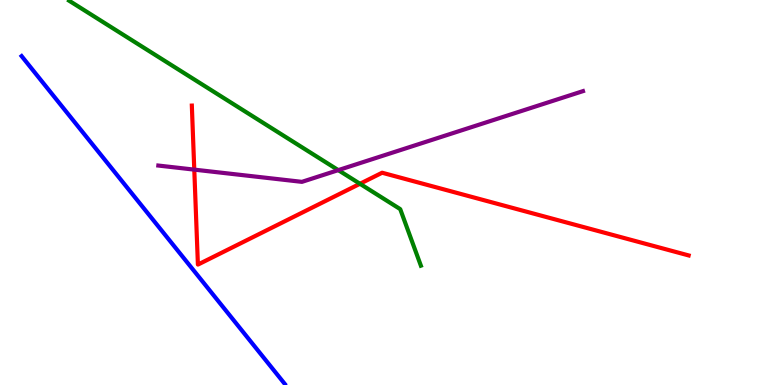[{'lines': ['blue', 'red'], 'intersections': []}, {'lines': ['green', 'red'], 'intersections': [{'x': 4.64, 'y': 5.23}]}, {'lines': ['purple', 'red'], 'intersections': [{'x': 2.51, 'y': 5.59}]}, {'lines': ['blue', 'green'], 'intersections': []}, {'lines': ['blue', 'purple'], 'intersections': []}, {'lines': ['green', 'purple'], 'intersections': [{'x': 4.36, 'y': 5.58}]}]